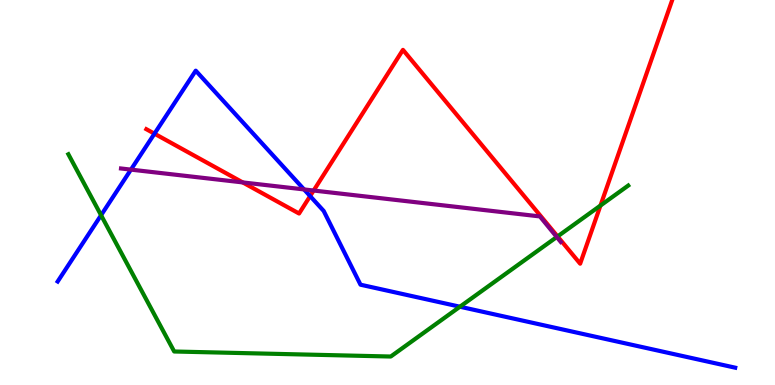[{'lines': ['blue', 'red'], 'intersections': [{'x': 1.99, 'y': 6.53}, {'x': 4.0, 'y': 4.91}]}, {'lines': ['green', 'red'], 'intersections': [{'x': 7.19, 'y': 3.86}, {'x': 7.75, 'y': 4.66}]}, {'lines': ['purple', 'red'], 'intersections': [{'x': 3.13, 'y': 5.26}, {'x': 4.05, 'y': 5.05}]}, {'lines': ['blue', 'green'], 'intersections': [{'x': 1.3, 'y': 4.41}, {'x': 5.93, 'y': 2.03}]}, {'lines': ['blue', 'purple'], 'intersections': [{'x': 1.69, 'y': 5.59}, {'x': 3.92, 'y': 5.08}]}, {'lines': ['green', 'purple'], 'intersections': [{'x': 7.18, 'y': 3.84}]}]